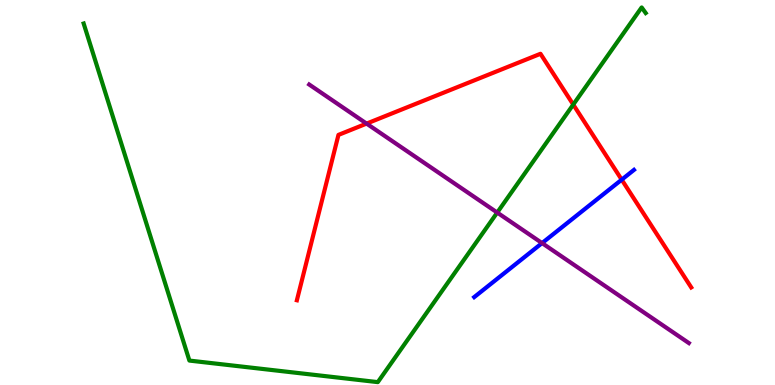[{'lines': ['blue', 'red'], 'intersections': [{'x': 8.02, 'y': 5.33}]}, {'lines': ['green', 'red'], 'intersections': [{'x': 7.4, 'y': 7.28}]}, {'lines': ['purple', 'red'], 'intersections': [{'x': 4.73, 'y': 6.79}]}, {'lines': ['blue', 'green'], 'intersections': []}, {'lines': ['blue', 'purple'], 'intersections': [{'x': 6.99, 'y': 3.69}]}, {'lines': ['green', 'purple'], 'intersections': [{'x': 6.42, 'y': 4.48}]}]